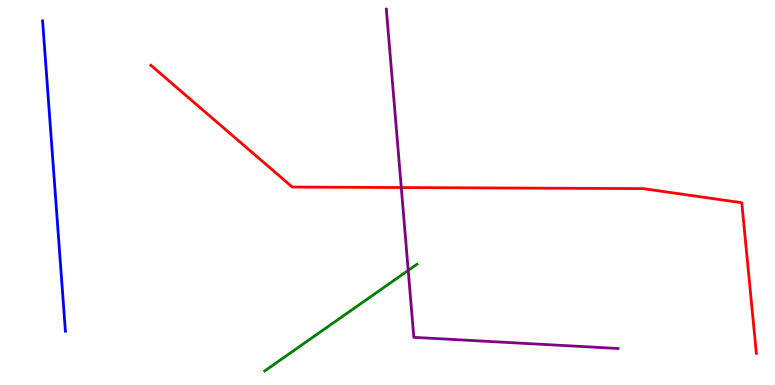[{'lines': ['blue', 'red'], 'intersections': []}, {'lines': ['green', 'red'], 'intersections': []}, {'lines': ['purple', 'red'], 'intersections': [{'x': 5.18, 'y': 5.13}]}, {'lines': ['blue', 'green'], 'intersections': []}, {'lines': ['blue', 'purple'], 'intersections': []}, {'lines': ['green', 'purple'], 'intersections': [{'x': 5.27, 'y': 2.98}]}]